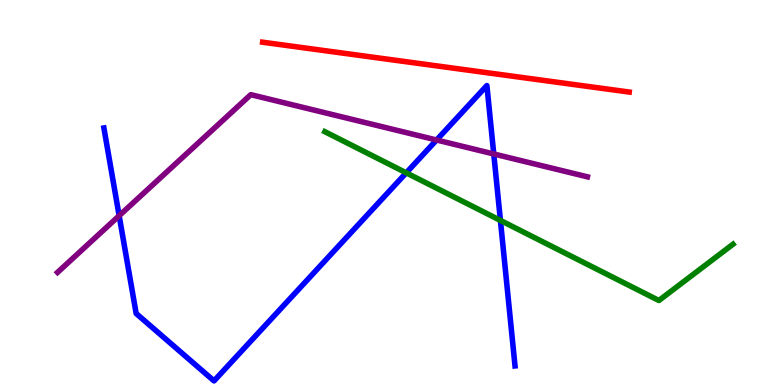[{'lines': ['blue', 'red'], 'intersections': []}, {'lines': ['green', 'red'], 'intersections': []}, {'lines': ['purple', 'red'], 'intersections': []}, {'lines': ['blue', 'green'], 'intersections': [{'x': 5.24, 'y': 5.51}, {'x': 6.46, 'y': 4.27}]}, {'lines': ['blue', 'purple'], 'intersections': [{'x': 1.54, 'y': 4.4}, {'x': 5.63, 'y': 6.36}, {'x': 6.37, 'y': 6.0}]}, {'lines': ['green', 'purple'], 'intersections': []}]